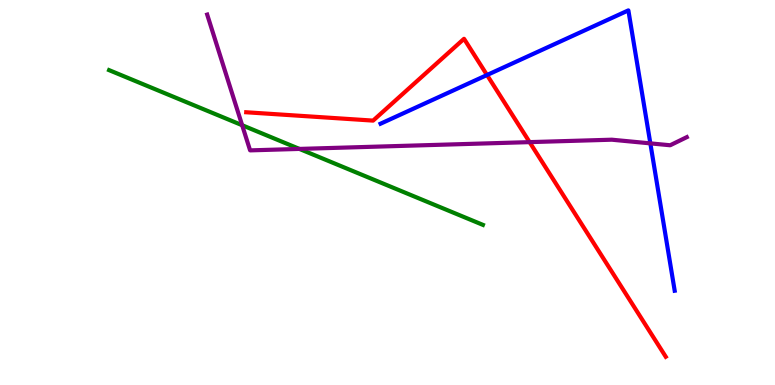[{'lines': ['blue', 'red'], 'intersections': [{'x': 6.28, 'y': 8.05}]}, {'lines': ['green', 'red'], 'intersections': []}, {'lines': ['purple', 'red'], 'intersections': [{'x': 6.83, 'y': 6.31}]}, {'lines': ['blue', 'green'], 'intersections': []}, {'lines': ['blue', 'purple'], 'intersections': [{'x': 8.39, 'y': 6.28}]}, {'lines': ['green', 'purple'], 'intersections': [{'x': 3.12, 'y': 6.75}, {'x': 3.86, 'y': 6.13}]}]